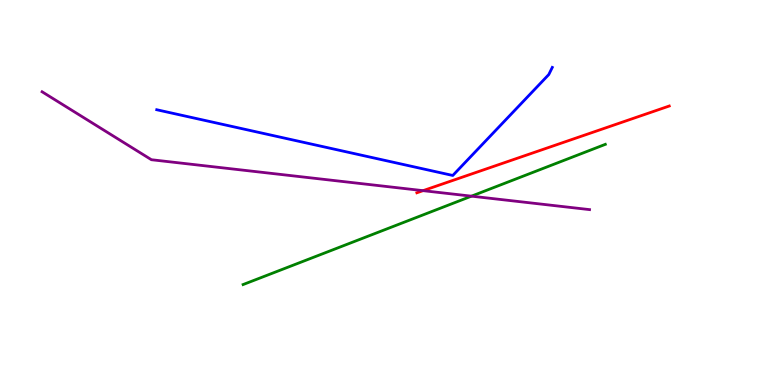[{'lines': ['blue', 'red'], 'intersections': []}, {'lines': ['green', 'red'], 'intersections': []}, {'lines': ['purple', 'red'], 'intersections': [{'x': 5.46, 'y': 5.05}]}, {'lines': ['blue', 'green'], 'intersections': []}, {'lines': ['blue', 'purple'], 'intersections': []}, {'lines': ['green', 'purple'], 'intersections': [{'x': 6.08, 'y': 4.9}]}]